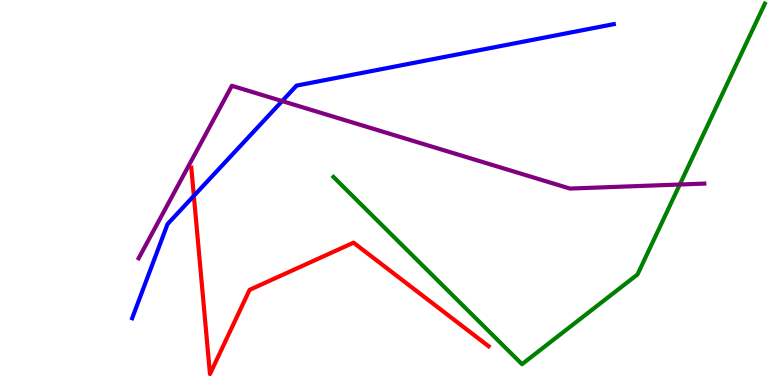[{'lines': ['blue', 'red'], 'intersections': [{'x': 2.5, 'y': 4.91}]}, {'lines': ['green', 'red'], 'intersections': []}, {'lines': ['purple', 'red'], 'intersections': []}, {'lines': ['blue', 'green'], 'intersections': []}, {'lines': ['blue', 'purple'], 'intersections': [{'x': 3.64, 'y': 7.37}]}, {'lines': ['green', 'purple'], 'intersections': [{'x': 8.77, 'y': 5.21}]}]